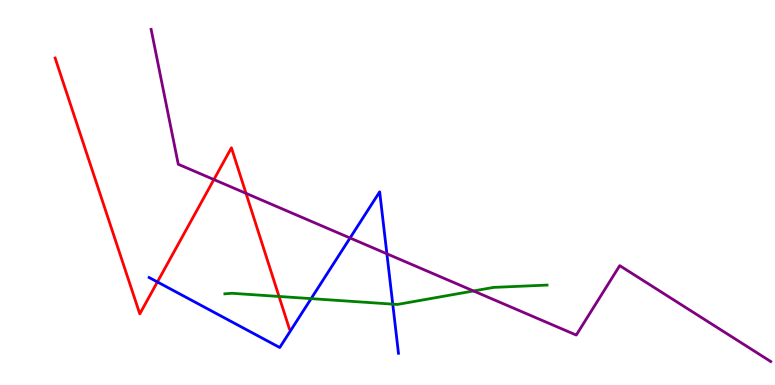[{'lines': ['blue', 'red'], 'intersections': [{'x': 2.03, 'y': 2.68}]}, {'lines': ['green', 'red'], 'intersections': [{'x': 3.6, 'y': 2.3}]}, {'lines': ['purple', 'red'], 'intersections': [{'x': 2.76, 'y': 5.34}, {'x': 3.17, 'y': 4.98}]}, {'lines': ['blue', 'green'], 'intersections': [{'x': 4.01, 'y': 2.24}, {'x': 5.07, 'y': 2.1}]}, {'lines': ['blue', 'purple'], 'intersections': [{'x': 4.52, 'y': 3.82}, {'x': 4.99, 'y': 3.41}]}, {'lines': ['green', 'purple'], 'intersections': [{'x': 6.11, 'y': 2.44}]}]